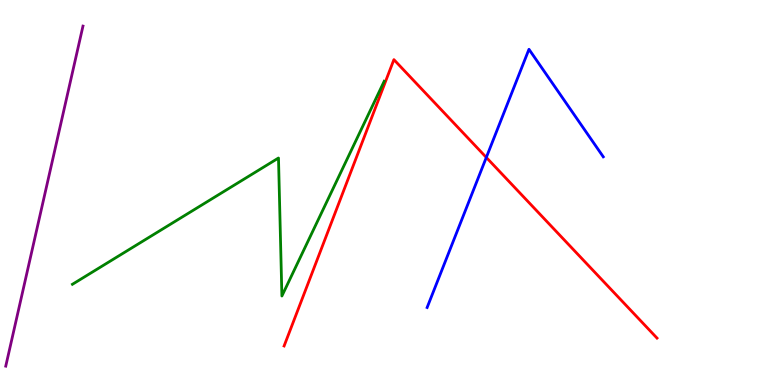[{'lines': ['blue', 'red'], 'intersections': [{'x': 6.28, 'y': 5.91}]}, {'lines': ['green', 'red'], 'intersections': []}, {'lines': ['purple', 'red'], 'intersections': []}, {'lines': ['blue', 'green'], 'intersections': []}, {'lines': ['blue', 'purple'], 'intersections': []}, {'lines': ['green', 'purple'], 'intersections': []}]